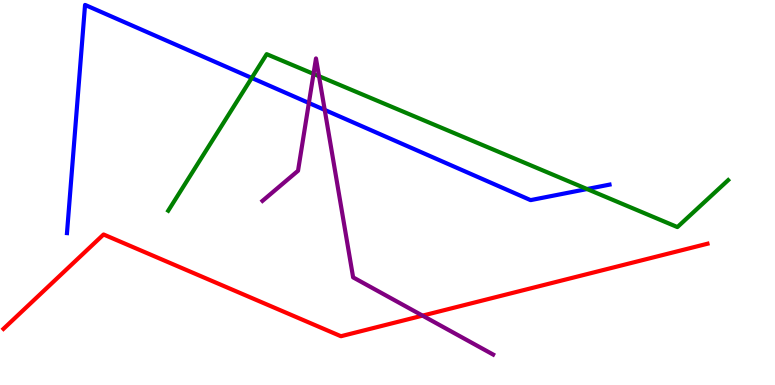[{'lines': ['blue', 'red'], 'intersections': []}, {'lines': ['green', 'red'], 'intersections': []}, {'lines': ['purple', 'red'], 'intersections': [{'x': 5.45, 'y': 1.8}]}, {'lines': ['blue', 'green'], 'intersections': [{'x': 3.25, 'y': 7.98}, {'x': 7.57, 'y': 5.09}]}, {'lines': ['blue', 'purple'], 'intersections': [{'x': 3.99, 'y': 7.33}, {'x': 4.19, 'y': 7.14}]}, {'lines': ['green', 'purple'], 'intersections': [{'x': 4.05, 'y': 8.08}, {'x': 4.12, 'y': 8.02}]}]